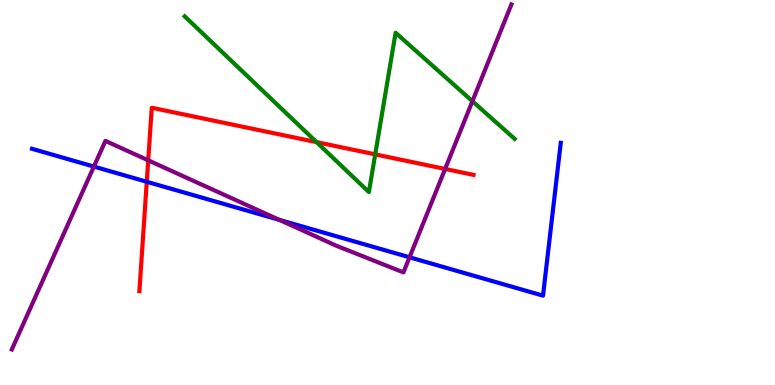[{'lines': ['blue', 'red'], 'intersections': [{'x': 1.89, 'y': 5.28}]}, {'lines': ['green', 'red'], 'intersections': [{'x': 4.08, 'y': 6.31}, {'x': 4.84, 'y': 5.99}]}, {'lines': ['purple', 'red'], 'intersections': [{'x': 1.91, 'y': 5.84}, {'x': 5.74, 'y': 5.61}]}, {'lines': ['blue', 'green'], 'intersections': []}, {'lines': ['blue', 'purple'], 'intersections': [{'x': 1.21, 'y': 5.67}, {'x': 3.6, 'y': 4.29}, {'x': 5.28, 'y': 3.32}]}, {'lines': ['green', 'purple'], 'intersections': [{'x': 6.1, 'y': 7.37}]}]